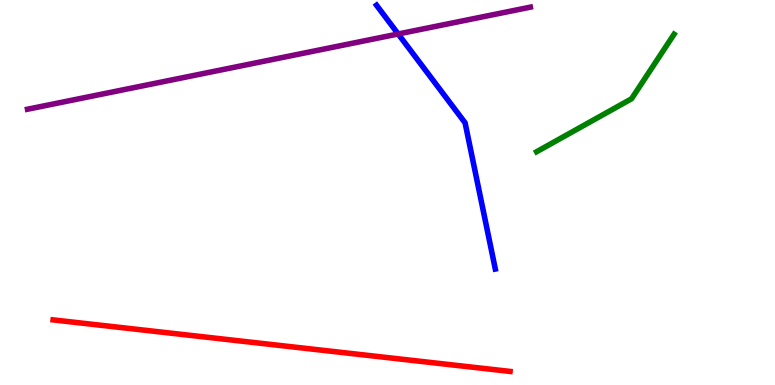[{'lines': ['blue', 'red'], 'intersections': []}, {'lines': ['green', 'red'], 'intersections': []}, {'lines': ['purple', 'red'], 'intersections': []}, {'lines': ['blue', 'green'], 'intersections': []}, {'lines': ['blue', 'purple'], 'intersections': [{'x': 5.14, 'y': 9.12}]}, {'lines': ['green', 'purple'], 'intersections': []}]